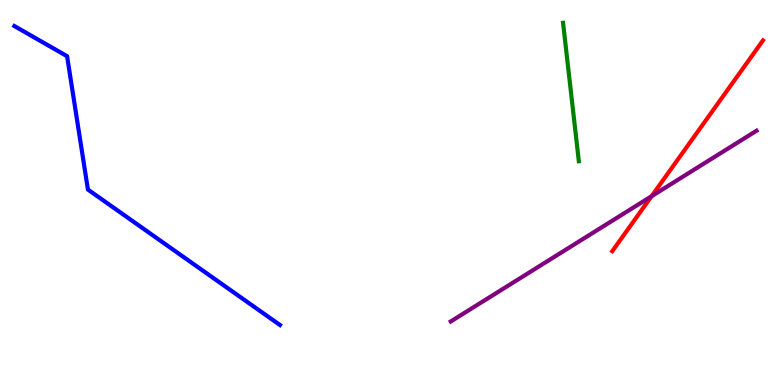[{'lines': ['blue', 'red'], 'intersections': []}, {'lines': ['green', 'red'], 'intersections': []}, {'lines': ['purple', 'red'], 'intersections': [{'x': 8.41, 'y': 4.9}]}, {'lines': ['blue', 'green'], 'intersections': []}, {'lines': ['blue', 'purple'], 'intersections': []}, {'lines': ['green', 'purple'], 'intersections': []}]